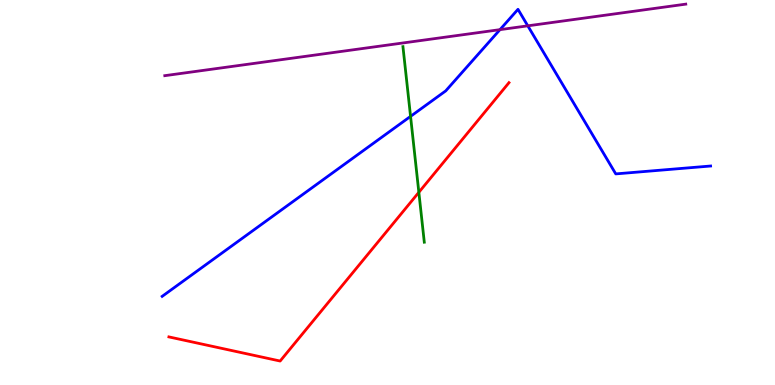[{'lines': ['blue', 'red'], 'intersections': []}, {'lines': ['green', 'red'], 'intersections': [{'x': 5.4, 'y': 5.0}]}, {'lines': ['purple', 'red'], 'intersections': []}, {'lines': ['blue', 'green'], 'intersections': [{'x': 5.3, 'y': 6.98}]}, {'lines': ['blue', 'purple'], 'intersections': [{'x': 6.45, 'y': 9.23}, {'x': 6.81, 'y': 9.33}]}, {'lines': ['green', 'purple'], 'intersections': []}]